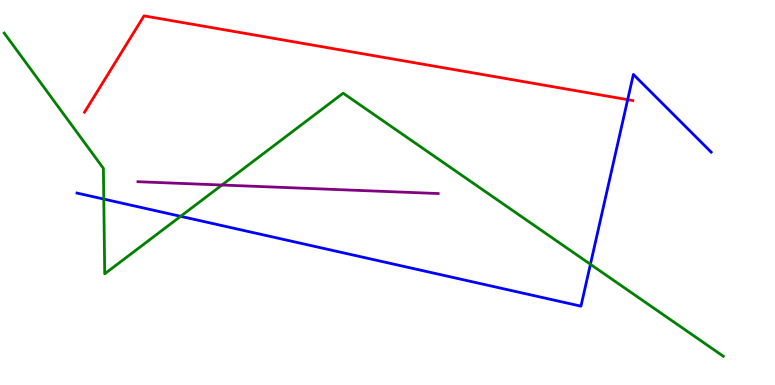[{'lines': ['blue', 'red'], 'intersections': [{'x': 8.1, 'y': 7.41}]}, {'lines': ['green', 'red'], 'intersections': []}, {'lines': ['purple', 'red'], 'intersections': []}, {'lines': ['blue', 'green'], 'intersections': [{'x': 1.34, 'y': 4.83}, {'x': 2.33, 'y': 4.38}, {'x': 7.62, 'y': 3.14}]}, {'lines': ['blue', 'purple'], 'intersections': []}, {'lines': ['green', 'purple'], 'intersections': [{'x': 2.86, 'y': 5.19}]}]